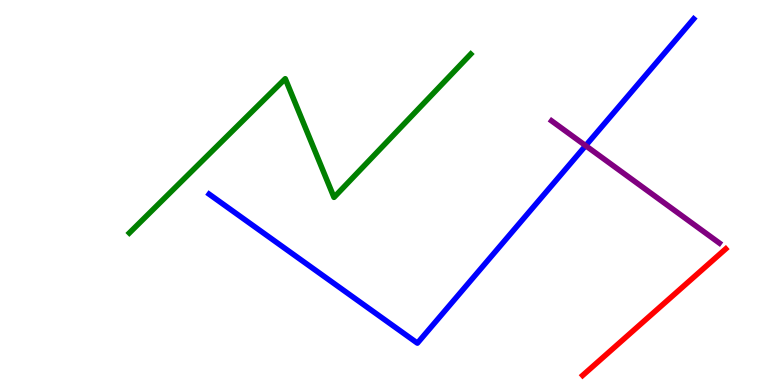[{'lines': ['blue', 'red'], 'intersections': []}, {'lines': ['green', 'red'], 'intersections': []}, {'lines': ['purple', 'red'], 'intersections': []}, {'lines': ['blue', 'green'], 'intersections': []}, {'lines': ['blue', 'purple'], 'intersections': [{'x': 7.56, 'y': 6.22}]}, {'lines': ['green', 'purple'], 'intersections': []}]